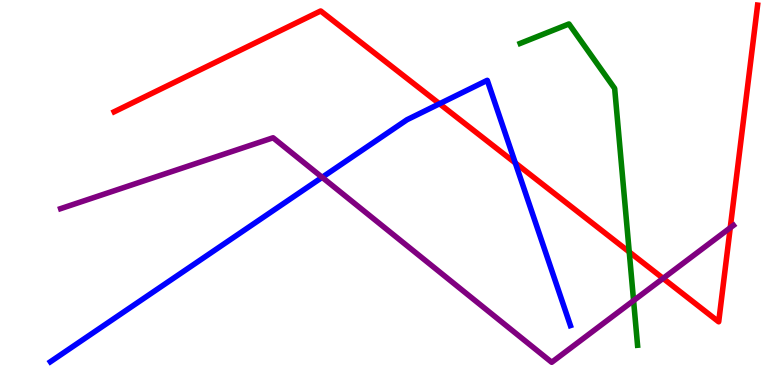[{'lines': ['blue', 'red'], 'intersections': [{'x': 5.67, 'y': 7.3}, {'x': 6.65, 'y': 5.77}]}, {'lines': ['green', 'red'], 'intersections': [{'x': 8.12, 'y': 3.46}]}, {'lines': ['purple', 'red'], 'intersections': [{'x': 8.56, 'y': 2.77}, {'x': 9.42, 'y': 4.08}]}, {'lines': ['blue', 'green'], 'intersections': []}, {'lines': ['blue', 'purple'], 'intersections': [{'x': 4.16, 'y': 5.39}]}, {'lines': ['green', 'purple'], 'intersections': [{'x': 8.18, 'y': 2.19}]}]